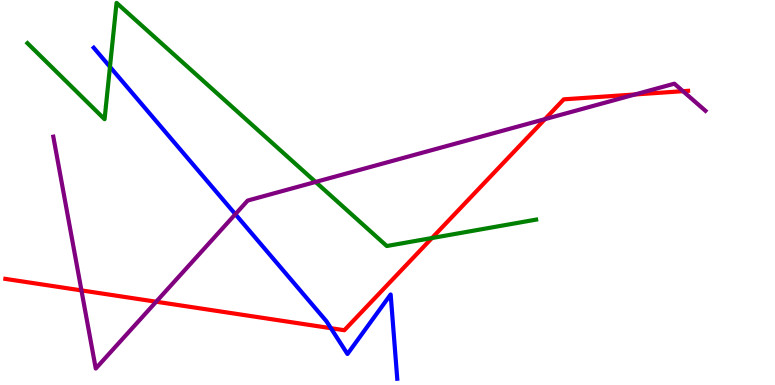[{'lines': ['blue', 'red'], 'intersections': [{'x': 4.27, 'y': 1.48}]}, {'lines': ['green', 'red'], 'intersections': [{'x': 5.57, 'y': 3.82}]}, {'lines': ['purple', 'red'], 'intersections': [{'x': 1.05, 'y': 2.46}, {'x': 2.02, 'y': 2.16}, {'x': 7.03, 'y': 6.91}, {'x': 8.19, 'y': 7.55}, {'x': 8.81, 'y': 7.63}]}, {'lines': ['blue', 'green'], 'intersections': [{'x': 1.42, 'y': 8.26}]}, {'lines': ['blue', 'purple'], 'intersections': [{'x': 3.04, 'y': 4.44}]}, {'lines': ['green', 'purple'], 'intersections': [{'x': 4.07, 'y': 5.27}]}]